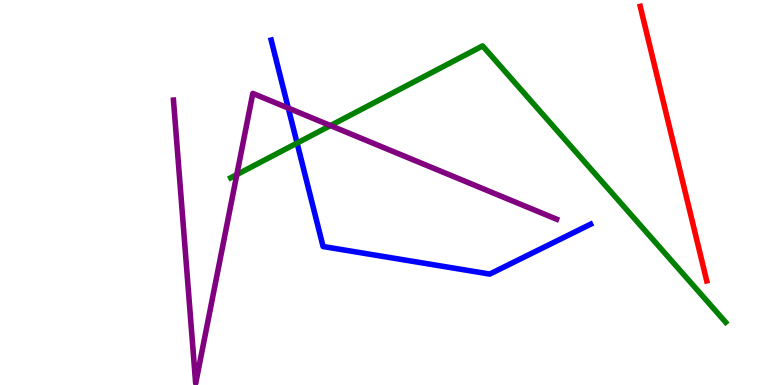[{'lines': ['blue', 'red'], 'intersections': []}, {'lines': ['green', 'red'], 'intersections': []}, {'lines': ['purple', 'red'], 'intersections': []}, {'lines': ['blue', 'green'], 'intersections': [{'x': 3.83, 'y': 6.28}]}, {'lines': ['blue', 'purple'], 'intersections': [{'x': 3.72, 'y': 7.19}]}, {'lines': ['green', 'purple'], 'intersections': [{'x': 3.06, 'y': 5.46}, {'x': 4.26, 'y': 6.74}]}]